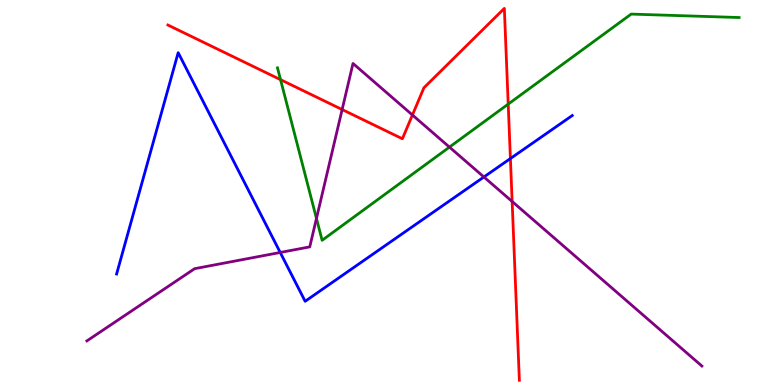[{'lines': ['blue', 'red'], 'intersections': [{'x': 6.59, 'y': 5.88}]}, {'lines': ['green', 'red'], 'intersections': [{'x': 3.62, 'y': 7.93}, {'x': 6.56, 'y': 7.3}]}, {'lines': ['purple', 'red'], 'intersections': [{'x': 4.41, 'y': 7.15}, {'x': 5.32, 'y': 7.01}, {'x': 6.61, 'y': 4.77}]}, {'lines': ['blue', 'green'], 'intersections': []}, {'lines': ['blue', 'purple'], 'intersections': [{'x': 3.62, 'y': 3.44}, {'x': 6.24, 'y': 5.4}]}, {'lines': ['green', 'purple'], 'intersections': [{'x': 4.08, 'y': 4.33}, {'x': 5.8, 'y': 6.18}]}]